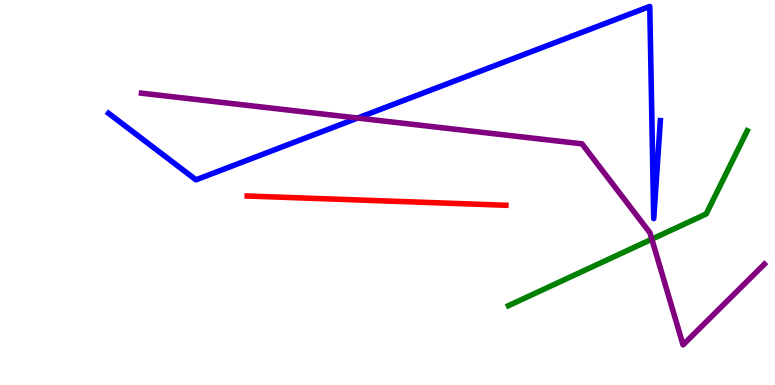[{'lines': ['blue', 'red'], 'intersections': []}, {'lines': ['green', 'red'], 'intersections': []}, {'lines': ['purple', 'red'], 'intersections': []}, {'lines': ['blue', 'green'], 'intersections': []}, {'lines': ['blue', 'purple'], 'intersections': [{'x': 4.62, 'y': 6.93}]}, {'lines': ['green', 'purple'], 'intersections': [{'x': 8.41, 'y': 3.79}]}]